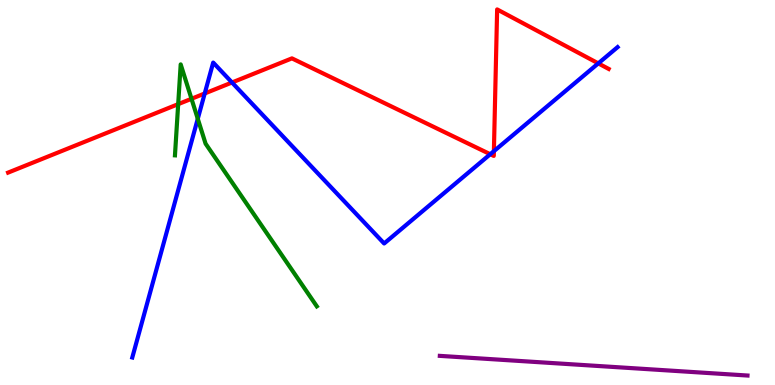[{'lines': ['blue', 'red'], 'intersections': [{'x': 2.64, 'y': 7.57}, {'x': 2.99, 'y': 7.86}, {'x': 6.33, 'y': 5.99}, {'x': 6.37, 'y': 6.07}, {'x': 7.72, 'y': 8.35}]}, {'lines': ['green', 'red'], 'intersections': [{'x': 2.3, 'y': 7.29}, {'x': 2.47, 'y': 7.43}]}, {'lines': ['purple', 'red'], 'intersections': []}, {'lines': ['blue', 'green'], 'intersections': [{'x': 2.55, 'y': 6.91}]}, {'lines': ['blue', 'purple'], 'intersections': []}, {'lines': ['green', 'purple'], 'intersections': []}]